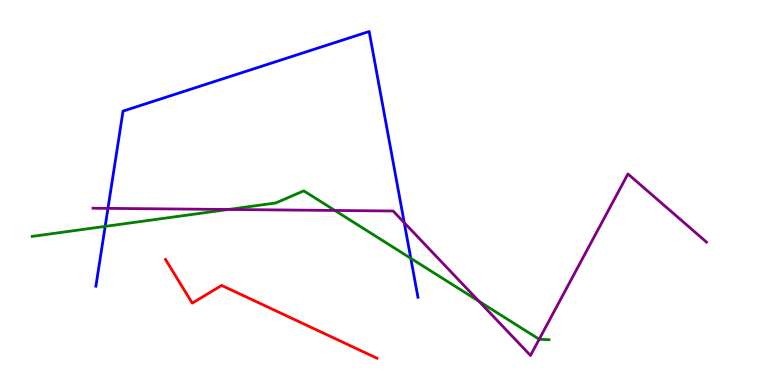[{'lines': ['blue', 'red'], 'intersections': []}, {'lines': ['green', 'red'], 'intersections': []}, {'lines': ['purple', 'red'], 'intersections': []}, {'lines': ['blue', 'green'], 'intersections': [{'x': 1.36, 'y': 4.12}, {'x': 5.3, 'y': 3.29}]}, {'lines': ['blue', 'purple'], 'intersections': [{'x': 1.39, 'y': 4.59}, {'x': 5.22, 'y': 4.22}]}, {'lines': ['green', 'purple'], 'intersections': [{'x': 2.95, 'y': 4.56}, {'x': 4.32, 'y': 4.53}, {'x': 6.18, 'y': 2.17}, {'x': 6.96, 'y': 1.19}]}]